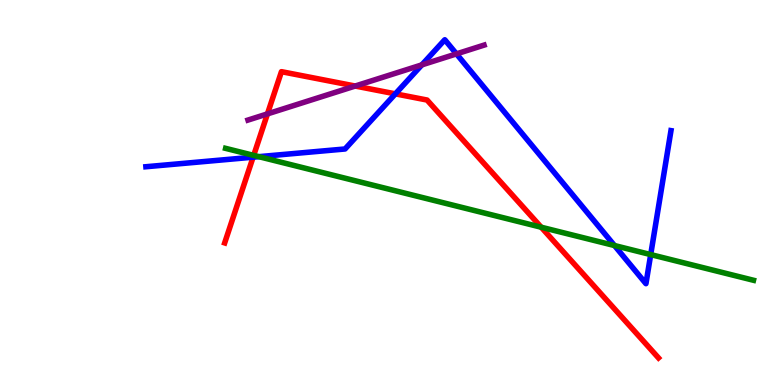[{'lines': ['blue', 'red'], 'intersections': [{'x': 3.27, 'y': 5.92}, {'x': 5.1, 'y': 7.56}]}, {'lines': ['green', 'red'], 'intersections': [{'x': 3.27, 'y': 5.96}, {'x': 6.98, 'y': 4.1}]}, {'lines': ['purple', 'red'], 'intersections': [{'x': 3.45, 'y': 7.04}, {'x': 4.58, 'y': 7.77}]}, {'lines': ['blue', 'green'], 'intersections': [{'x': 3.34, 'y': 5.93}, {'x': 7.93, 'y': 3.62}, {'x': 8.4, 'y': 3.39}]}, {'lines': ['blue', 'purple'], 'intersections': [{'x': 5.44, 'y': 8.31}, {'x': 5.89, 'y': 8.6}]}, {'lines': ['green', 'purple'], 'intersections': []}]